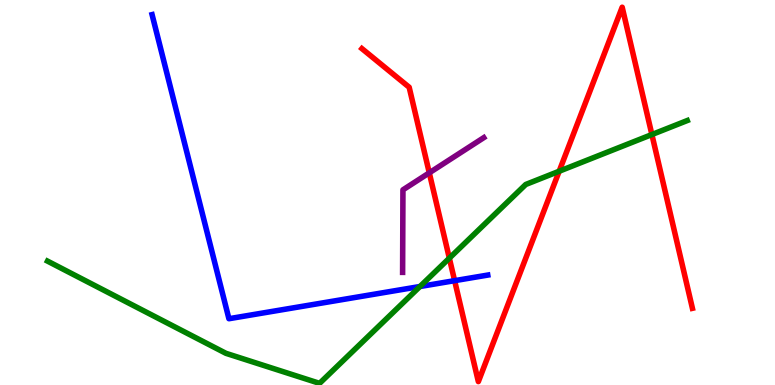[{'lines': ['blue', 'red'], 'intersections': [{'x': 5.87, 'y': 2.71}]}, {'lines': ['green', 'red'], 'intersections': [{'x': 5.8, 'y': 3.29}, {'x': 7.22, 'y': 5.55}, {'x': 8.41, 'y': 6.51}]}, {'lines': ['purple', 'red'], 'intersections': [{'x': 5.54, 'y': 5.51}]}, {'lines': ['blue', 'green'], 'intersections': [{'x': 5.42, 'y': 2.56}]}, {'lines': ['blue', 'purple'], 'intersections': []}, {'lines': ['green', 'purple'], 'intersections': []}]